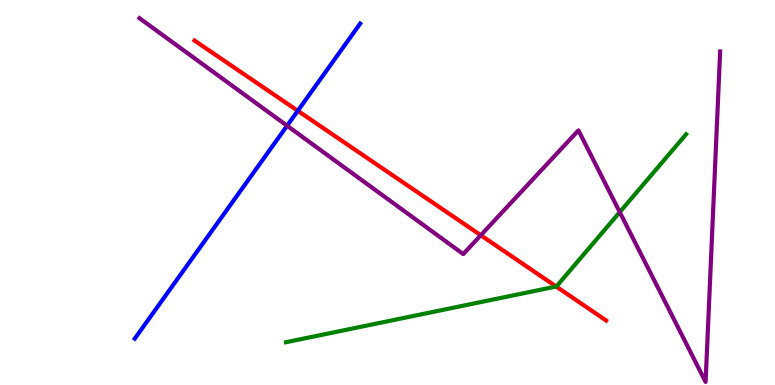[{'lines': ['blue', 'red'], 'intersections': [{'x': 3.84, 'y': 7.12}]}, {'lines': ['green', 'red'], 'intersections': [{'x': 7.18, 'y': 2.56}]}, {'lines': ['purple', 'red'], 'intersections': [{'x': 6.2, 'y': 3.89}]}, {'lines': ['blue', 'green'], 'intersections': []}, {'lines': ['blue', 'purple'], 'intersections': [{'x': 3.7, 'y': 6.73}]}, {'lines': ['green', 'purple'], 'intersections': [{'x': 8.0, 'y': 4.49}]}]